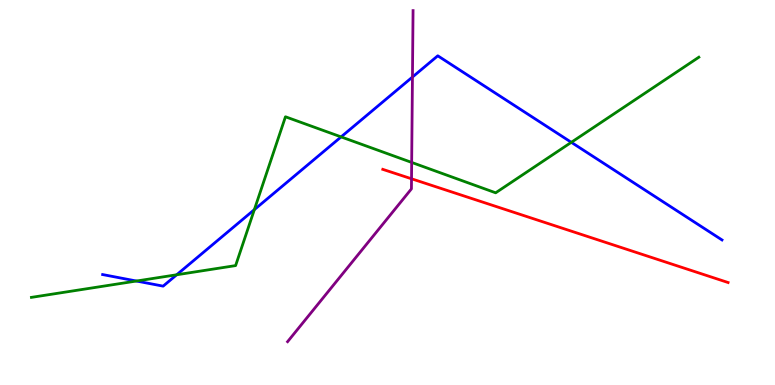[{'lines': ['blue', 'red'], 'intersections': []}, {'lines': ['green', 'red'], 'intersections': []}, {'lines': ['purple', 'red'], 'intersections': [{'x': 5.31, 'y': 5.36}]}, {'lines': ['blue', 'green'], 'intersections': [{'x': 1.76, 'y': 2.7}, {'x': 2.28, 'y': 2.86}, {'x': 3.28, 'y': 4.55}, {'x': 4.4, 'y': 6.44}, {'x': 7.37, 'y': 6.3}]}, {'lines': ['blue', 'purple'], 'intersections': [{'x': 5.32, 'y': 8.0}]}, {'lines': ['green', 'purple'], 'intersections': [{'x': 5.31, 'y': 5.78}]}]